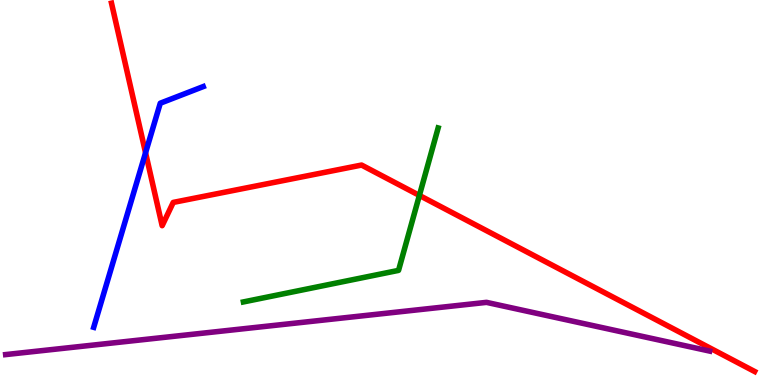[{'lines': ['blue', 'red'], 'intersections': [{'x': 1.88, 'y': 6.03}]}, {'lines': ['green', 'red'], 'intersections': [{'x': 5.41, 'y': 4.92}]}, {'lines': ['purple', 'red'], 'intersections': []}, {'lines': ['blue', 'green'], 'intersections': []}, {'lines': ['blue', 'purple'], 'intersections': []}, {'lines': ['green', 'purple'], 'intersections': []}]